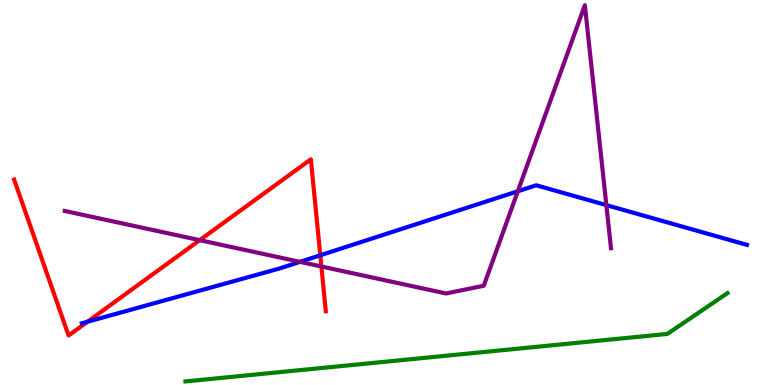[{'lines': ['blue', 'red'], 'intersections': [{'x': 1.13, 'y': 1.64}, {'x': 4.13, 'y': 3.37}]}, {'lines': ['green', 'red'], 'intersections': []}, {'lines': ['purple', 'red'], 'intersections': [{'x': 2.58, 'y': 3.76}, {'x': 4.15, 'y': 3.08}]}, {'lines': ['blue', 'green'], 'intersections': []}, {'lines': ['blue', 'purple'], 'intersections': [{'x': 3.87, 'y': 3.2}, {'x': 6.68, 'y': 5.03}, {'x': 7.82, 'y': 4.67}]}, {'lines': ['green', 'purple'], 'intersections': []}]